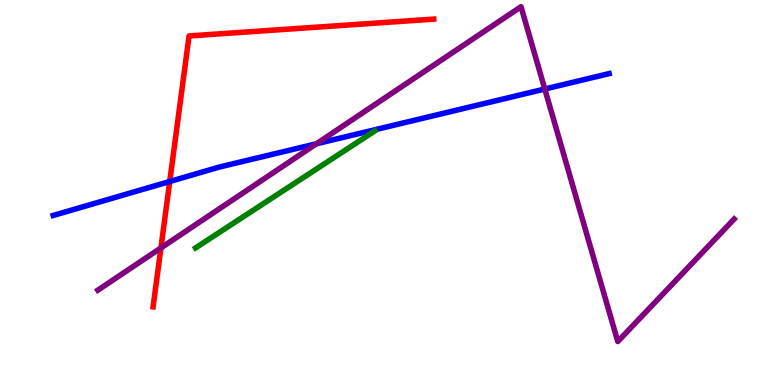[{'lines': ['blue', 'red'], 'intersections': [{'x': 2.19, 'y': 5.29}]}, {'lines': ['green', 'red'], 'intersections': []}, {'lines': ['purple', 'red'], 'intersections': [{'x': 2.08, 'y': 3.56}]}, {'lines': ['blue', 'green'], 'intersections': []}, {'lines': ['blue', 'purple'], 'intersections': [{'x': 4.08, 'y': 6.27}, {'x': 7.03, 'y': 7.69}]}, {'lines': ['green', 'purple'], 'intersections': []}]